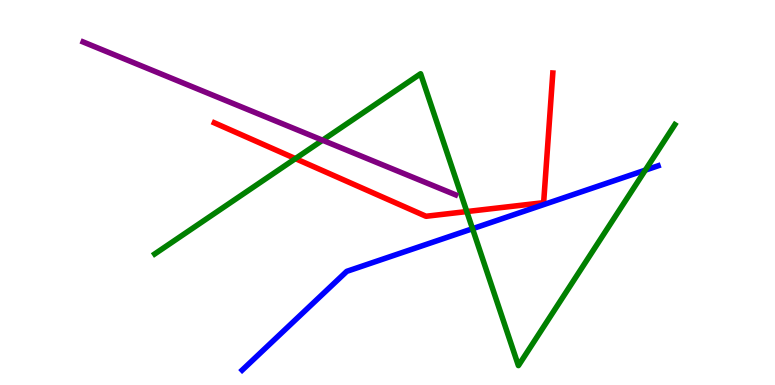[{'lines': ['blue', 'red'], 'intersections': []}, {'lines': ['green', 'red'], 'intersections': [{'x': 3.81, 'y': 5.88}, {'x': 6.02, 'y': 4.5}]}, {'lines': ['purple', 'red'], 'intersections': []}, {'lines': ['blue', 'green'], 'intersections': [{'x': 6.1, 'y': 4.06}, {'x': 8.33, 'y': 5.58}]}, {'lines': ['blue', 'purple'], 'intersections': []}, {'lines': ['green', 'purple'], 'intersections': [{'x': 4.16, 'y': 6.36}]}]